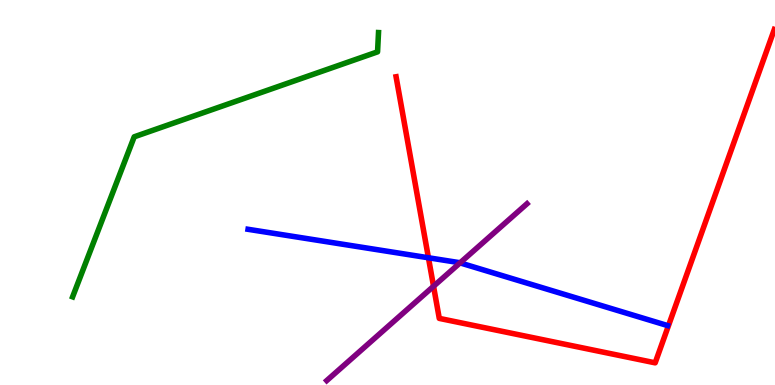[{'lines': ['blue', 'red'], 'intersections': [{'x': 5.53, 'y': 3.3}]}, {'lines': ['green', 'red'], 'intersections': []}, {'lines': ['purple', 'red'], 'intersections': [{'x': 5.59, 'y': 2.56}]}, {'lines': ['blue', 'green'], 'intersections': []}, {'lines': ['blue', 'purple'], 'intersections': [{'x': 5.94, 'y': 3.17}]}, {'lines': ['green', 'purple'], 'intersections': []}]